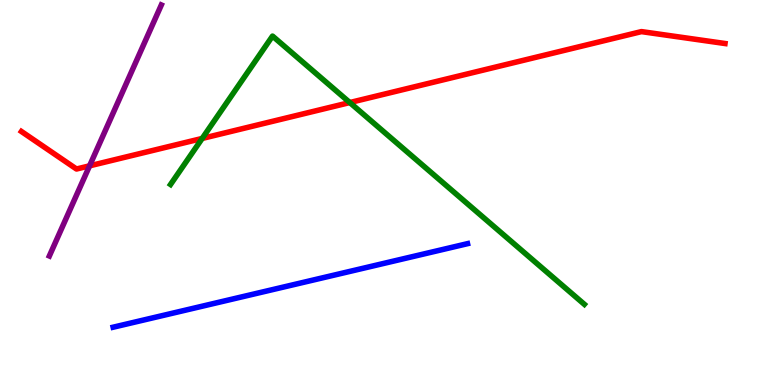[{'lines': ['blue', 'red'], 'intersections': []}, {'lines': ['green', 'red'], 'intersections': [{'x': 2.61, 'y': 6.4}, {'x': 4.51, 'y': 7.34}]}, {'lines': ['purple', 'red'], 'intersections': [{'x': 1.16, 'y': 5.69}]}, {'lines': ['blue', 'green'], 'intersections': []}, {'lines': ['blue', 'purple'], 'intersections': []}, {'lines': ['green', 'purple'], 'intersections': []}]